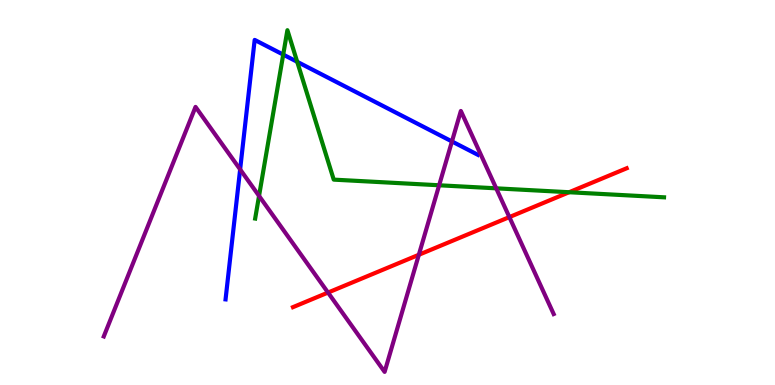[{'lines': ['blue', 'red'], 'intersections': []}, {'lines': ['green', 'red'], 'intersections': [{'x': 7.34, 'y': 5.01}]}, {'lines': ['purple', 'red'], 'intersections': [{'x': 4.23, 'y': 2.4}, {'x': 5.4, 'y': 3.38}, {'x': 6.57, 'y': 4.36}]}, {'lines': ['blue', 'green'], 'intersections': [{'x': 3.65, 'y': 8.58}, {'x': 3.83, 'y': 8.39}]}, {'lines': ['blue', 'purple'], 'intersections': [{'x': 3.1, 'y': 5.6}, {'x': 5.83, 'y': 6.33}]}, {'lines': ['green', 'purple'], 'intersections': [{'x': 3.34, 'y': 4.91}, {'x': 5.67, 'y': 5.19}, {'x': 6.4, 'y': 5.11}]}]